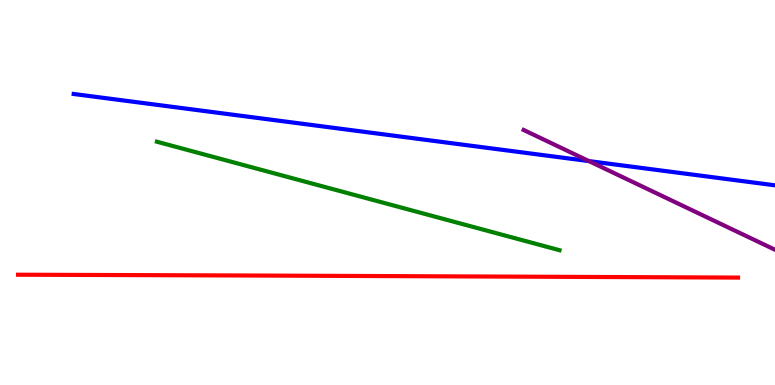[{'lines': ['blue', 'red'], 'intersections': []}, {'lines': ['green', 'red'], 'intersections': []}, {'lines': ['purple', 'red'], 'intersections': []}, {'lines': ['blue', 'green'], 'intersections': []}, {'lines': ['blue', 'purple'], 'intersections': [{'x': 7.6, 'y': 5.82}]}, {'lines': ['green', 'purple'], 'intersections': []}]